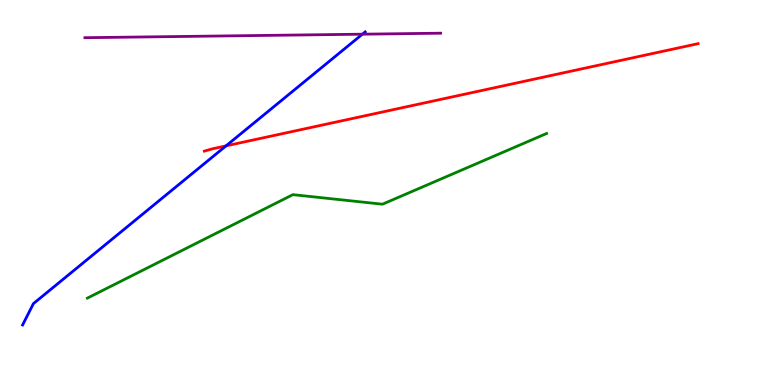[{'lines': ['blue', 'red'], 'intersections': [{'x': 2.92, 'y': 6.21}]}, {'lines': ['green', 'red'], 'intersections': []}, {'lines': ['purple', 'red'], 'intersections': []}, {'lines': ['blue', 'green'], 'intersections': []}, {'lines': ['blue', 'purple'], 'intersections': [{'x': 4.68, 'y': 9.11}]}, {'lines': ['green', 'purple'], 'intersections': []}]